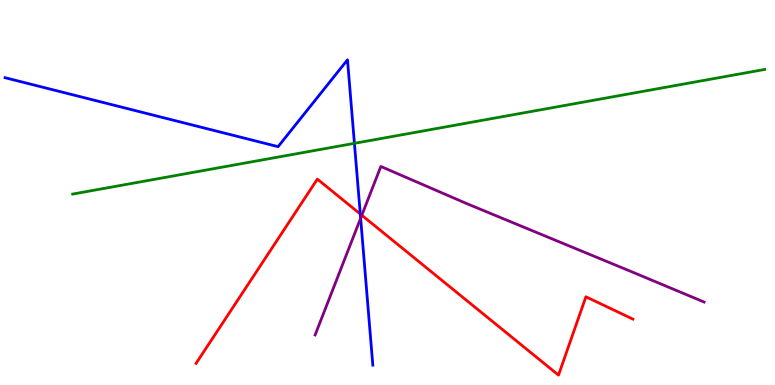[{'lines': ['blue', 'red'], 'intersections': [{'x': 4.65, 'y': 4.44}]}, {'lines': ['green', 'red'], 'intersections': []}, {'lines': ['purple', 'red'], 'intersections': [{'x': 4.67, 'y': 4.41}]}, {'lines': ['blue', 'green'], 'intersections': [{'x': 4.57, 'y': 6.28}]}, {'lines': ['blue', 'purple'], 'intersections': [{'x': 4.65, 'y': 4.33}]}, {'lines': ['green', 'purple'], 'intersections': []}]